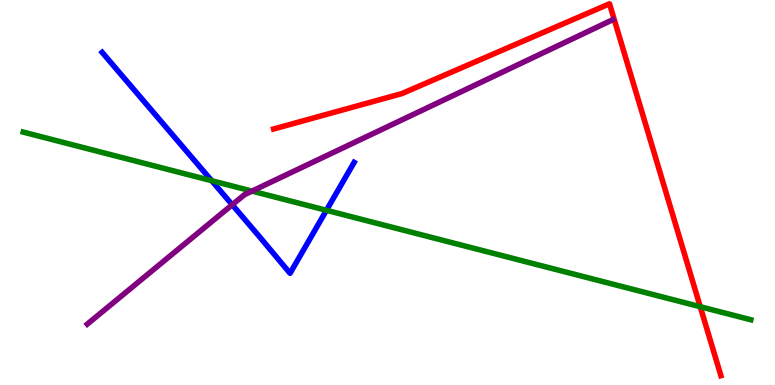[{'lines': ['blue', 'red'], 'intersections': []}, {'lines': ['green', 'red'], 'intersections': [{'x': 9.04, 'y': 2.03}]}, {'lines': ['purple', 'red'], 'intersections': []}, {'lines': ['blue', 'green'], 'intersections': [{'x': 2.73, 'y': 5.31}, {'x': 4.21, 'y': 4.54}]}, {'lines': ['blue', 'purple'], 'intersections': [{'x': 3.0, 'y': 4.68}]}, {'lines': ['green', 'purple'], 'intersections': [{'x': 3.25, 'y': 5.04}]}]